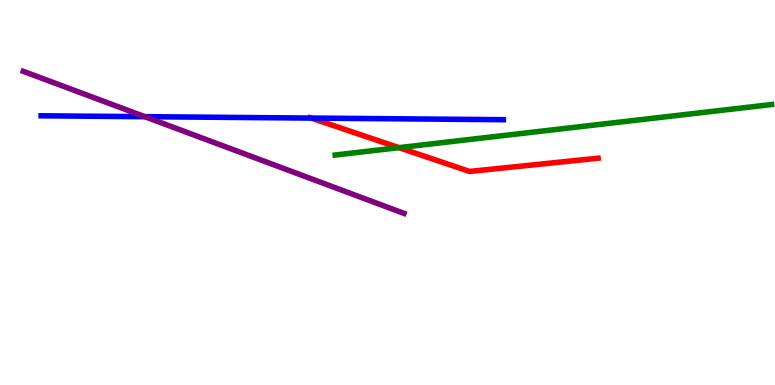[{'lines': ['blue', 'red'], 'intersections': [{'x': 4.02, 'y': 6.93}]}, {'lines': ['green', 'red'], 'intersections': [{'x': 5.15, 'y': 6.16}]}, {'lines': ['purple', 'red'], 'intersections': []}, {'lines': ['blue', 'green'], 'intersections': []}, {'lines': ['blue', 'purple'], 'intersections': [{'x': 1.87, 'y': 6.97}]}, {'lines': ['green', 'purple'], 'intersections': []}]